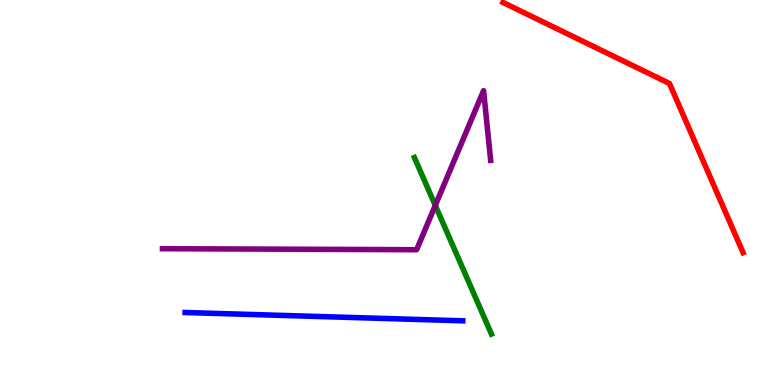[{'lines': ['blue', 'red'], 'intersections': []}, {'lines': ['green', 'red'], 'intersections': []}, {'lines': ['purple', 'red'], 'intersections': []}, {'lines': ['blue', 'green'], 'intersections': []}, {'lines': ['blue', 'purple'], 'intersections': []}, {'lines': ['green', 'purple'], 'intersections': [{'x': 5.62, 'y': 4.66}]}]